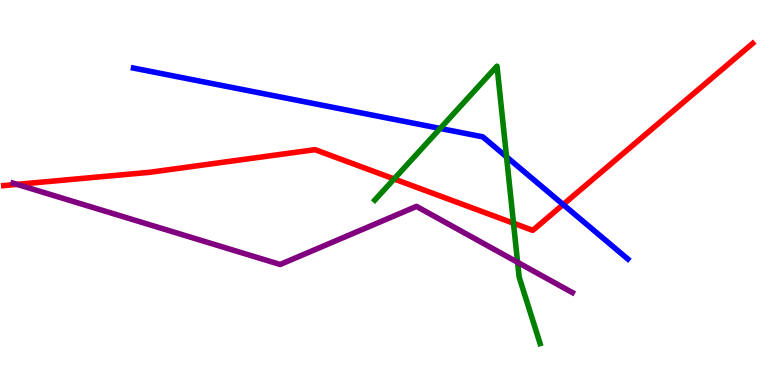[{'lines': ['blue', 'red'], 'intersections': [{'x': 7.27, 'y': 4.69}]}, {'lines': ['green', 'red'], 'intersections': [{'x': 5.09, 'y': 5.35}, {'x': 6.63, 'y': 4.2}]}, {'lines': ['purple', 'red'], 'intersections': [{'x': 0.22, 'y': 5.21}]}, {'lines': ['blue', 'green'], 'intersections': [{'x': 5.68, 'y': 6.66}, {'x': 6.54, 'y': 5.93}]}, {'lines': ['blue', 'purple'], 'intersections': []}, {'lines': ['green', 'purple'], 'intersections': [{'x': 6.68, 'y': 3.19}]}]